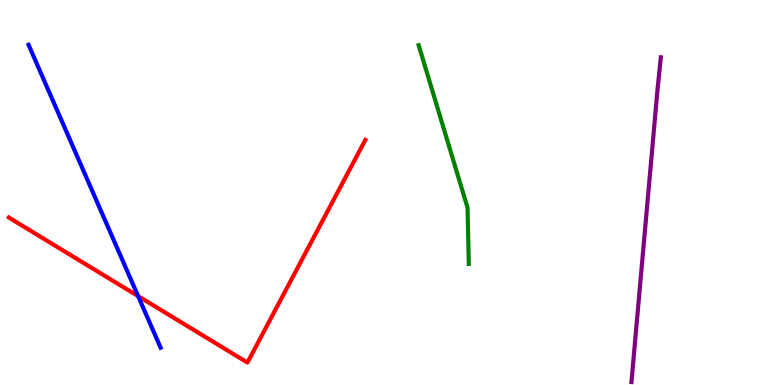[{'lines': ['blue', 'red'], 'intersections': [{'x': 1.78, 'y': 2.31}]}, {'lines': ['green', 'red'], 'intersections': []}, {'lines': ['purple', 'red'], 'intersections': []}, {'lines': ['blue', 'green'], 'intersections': []}, {'lines': ['blue', 'purple'], 'intersections': []}, {'lines': ['green', 'purple'], 'intersections': []}]